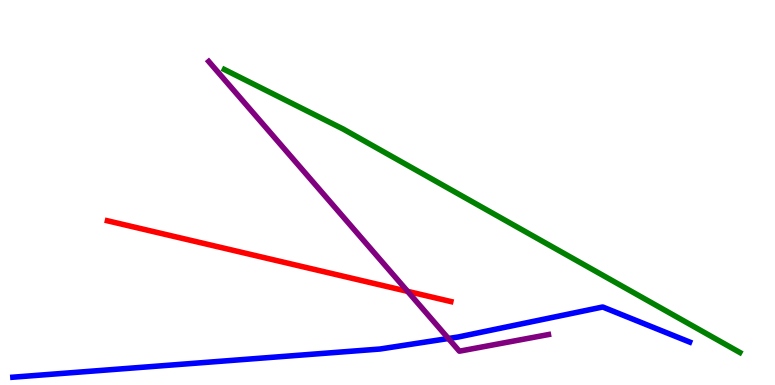[{'lines': ['blue', 'red'], 'intersections': []}, {'lines': ['green', 'red'], 'intersections': []}, {'lines': ['purple', 'red'], 'intersections': [{'x': 5.26, 'y': 2.43}]}, {'lines': ['blue', 'green'], 'intersections': []}, {'lines': ['blue', 'purple'], 'intersections': [{'x': 5.79, 'y': 1.21}]}, {'lines': ['green', 'purple'], 'intersections': []}]